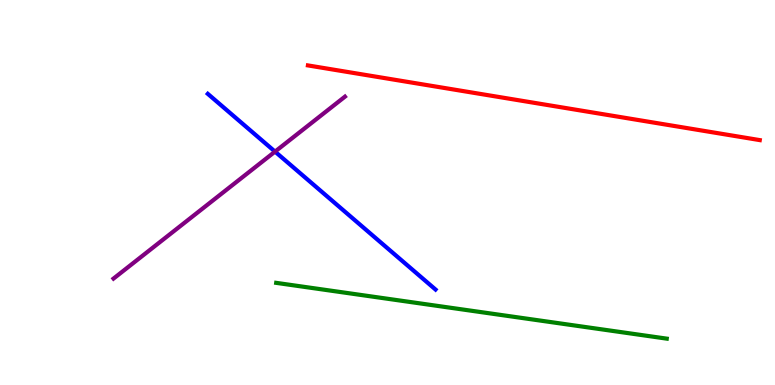[{'lines': ['blue', 'red'], 'intersections': []}, {'lines': ['green', 'red'], 'intersections': []}, {'lines': ['purple', 'red'], 'intersections': []}, {'lines': ['blue', 'green'], 'intersections': []}, {'lines': ['blue', 'purple'], 'intersections': [{'x': 3.55, 'y': 6.06}]}, {'lines': ['green', 'purple'], 'intersections': []}]